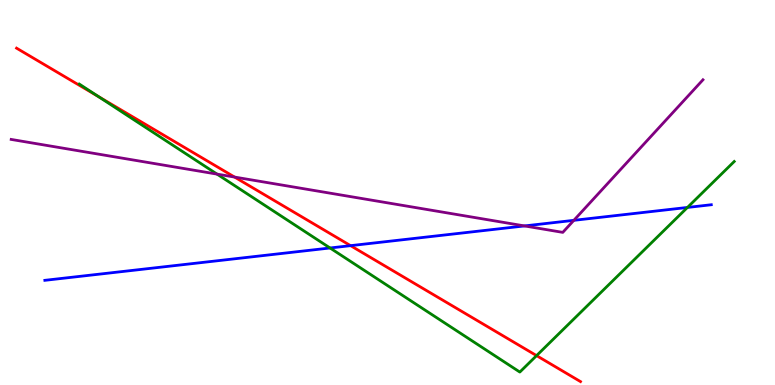[{'lines': ['blue', 'red'], 'intersections': [{'x': 4.52, 'y': 3.62}]}, {'lines': ['green', 'red'], 'intersections': [{'x': 1.27, 'y': 7.49}, {'x': 6.92, 'y': 0.763}]}, {'lines': ['purple', 'red'], 'intersections': [{'x': 3.03, 'y': 5.4}]}, {'lines': ['blue', 'green'], 'intersections': [{'x': 4.26, 'y': 3.56}, {'x': 8.87, 'y': 4.61}]}, {'lines': ['blue', 'purple'], 'intersections': [{'x': 6.77, 'y': 4.13}, {'x': 7.4, 'y': 4.28}]}, {'lines': ['green', 'purple'], 'intersections': [{'x': 2.8, 'y': 5.48}]}]